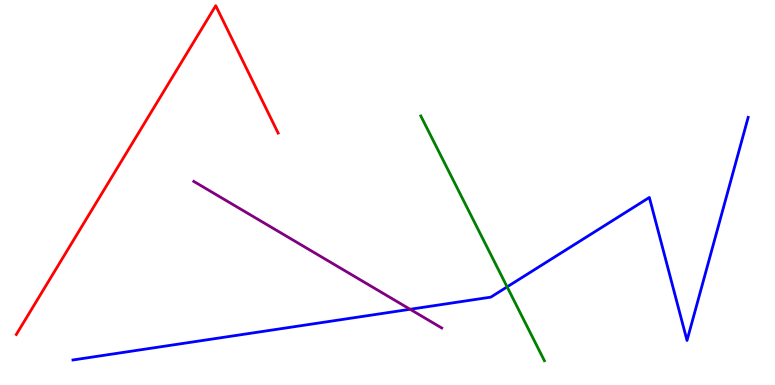[{'lines': ['blue', 'red'], 'intersections': []}, {'lines': ['green', 'red'], 'intersections': []}, {'lines': ['purple', 'red'], 'intersections': []}, {'lines': ['blue', 'green'], 'intersections': [{'x': 6.54, 'y': 2.55}]}, {'lines': ['blue', 'purple'], 'intersections': [{'x': 5.29, 'y': 1.97}]}, {'lines': ['green', 'purple'], 'intersections': []}]